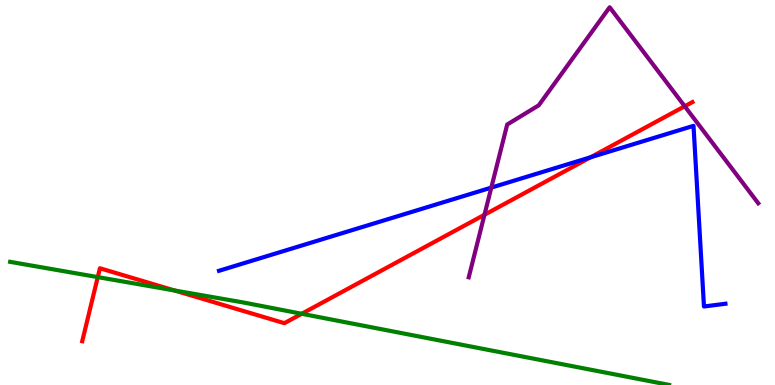[{'lines': ['blue', 'red'], 'intersections': [{'x': 7.62, 'y': 5.91}]}, {'lines': ['green', 'red'], 'intersections': [{'x': 1.26, 'y': 2.8}, {'x': 2.25, 'y': 2.46}, {'x': 3.89, 'y': 1.85}]}, {'lines': ['purple', 'red'], 'intersections': [{'x': 6.25, 'y': 4.42}, {'x': 8.84, 'y': 7.24}]}, {'lines': ['blue', 'green'], 'intersections': []}, {'lines': ['blue', 'purple'], 'intersections': [{'x': 6.34, 'y': 5.13}]}, {'lines': ['green', 'purple'], 'intersections': []}]